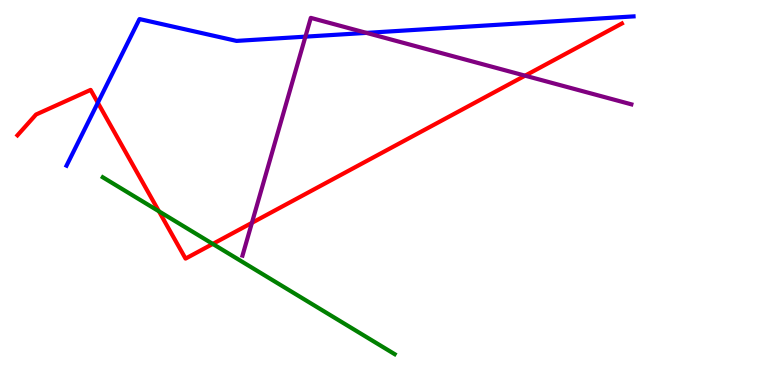[{'lines': ['blue', 'red'], 'intersections': [{'x': 1.26, 'y': 7.33}]}, {'lines': ['green', 'red'], 'intersections': [{'x': 2.05, 'y': 4.51}, {'x': 2.75, 'y': 3.66}]}, {'lines': ['purple', 'red'], 'intersections': [{'x': 3.25, 'y': 4.21}, {'x': 6.78, 'y': 8.03}]}, {'lines': ['blue', 'green'], 'intersections': []}, {'lines': ['blue', 'purple'], 'intersections': [{'x': 3.94, 'y': 9.05}, {'x': 4.73, 'y': 9.15}]}, {'lines': ['green', 'purple'], 'intersections': []}]